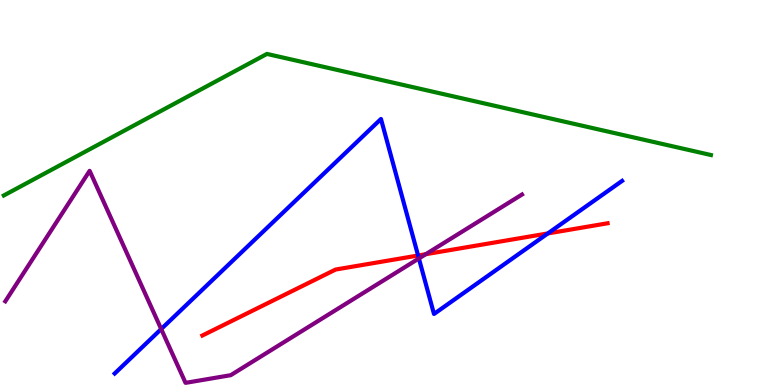[{'lines': ['blue', 'red'], 'intersections': [{'x': 5.39, 'y': 3.36}, {'x': 7.07, 'y': 3.94}]}, {'lines': ['green', 'red'], 'intersections': []}, {'lines': ['purple', 'red'], 'intersections': [{'x': 5.49, 'y': 3.4}]}, {'lines': ['blue', 'green'], 'intersections': []}, {'lines': ['blue', 'purple'], 'intersections': [{'x': 2.08, 'y': 1.45}, {'x': 5.41, 'y': 3.29}]}, {'lines': ['green', 'purple'], 'intersections': []}]